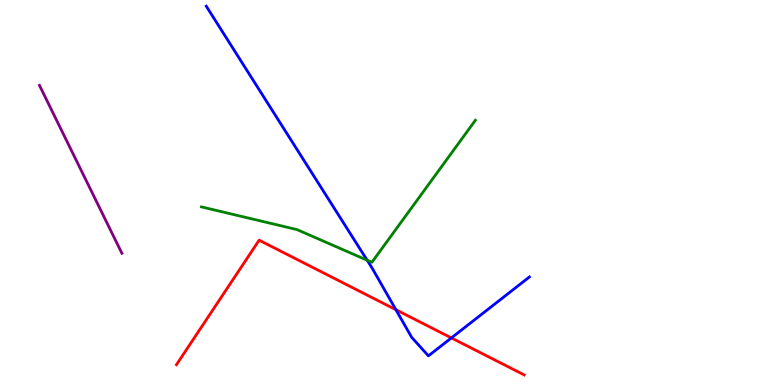[{'lines': ['blue', 'red'], 'intersections': [{'x': 5.11, 'y': 1.96}, {'x': 5.82, 'y': 1.22}]}, {'lines': ['green', 'red'], 'intersections': []}, {'lines': ['purple', 'red'], 'intersections': []}, {'lines': ['blue', 'green'], 'intersections': [{'x': 4.74, 'y': 3.24}]}, {'lines': ['blue', 'purple'], 'intersections': []}, {'lines': ['green', 'purple'], 'intersections': []}]